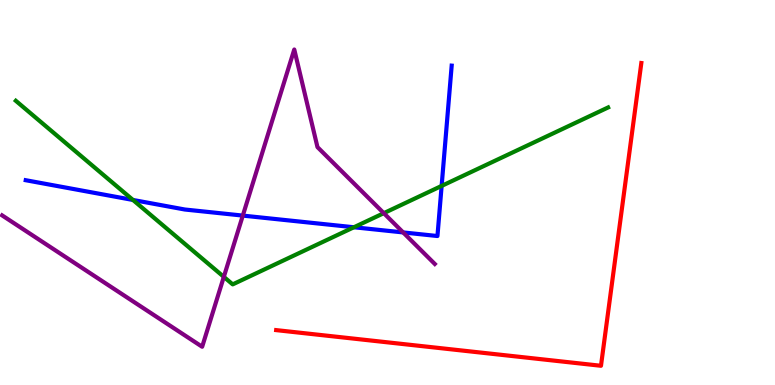[{'lines': ['blue', 'red'], 'intersections': []}, {'lines': ['green', 'red'], 'intersections': []}, {'lines': ['purple', 'red'], 'intersections': []}, {'lines': ['blue', 'green'], 'intersections': [{'x': 1.72, 'y': 4.81}, {'x': 4.57, 'y': 4.1}, {'x': 5.7, 'y': 5.17}]}, {'lines': ['blue', 'purple'], 'intersections': [{'x': 3.13, 'y': 4.4}, {'x': 5.2, 'y': 3.96}]}, {'lines': ['green', 'purple'], 'intersections': [{'x': 2.89, 'y': 2.81}, {'x': 4.95, 'y': 4.46}]}]